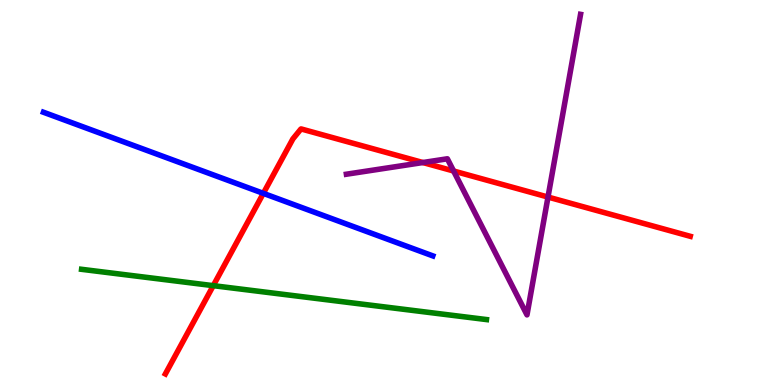[{'lines': ['blue', 'red'], 'intersections': [{'x': 3.4, 'y': 4.98}]}, {'lines': ['green', 'red'], 'intersections': [{'x': 2.75, 'y': 2.58}]}, {'lines': ['purple', 'red'], 'intersections': [{'x': 5.46, 'y': 5.78}, {'x': 5.85, 'y': 5.56}, {'x': 7.07, 'y': 4.88}]}, {'lines': ['blue', 'green'], 'intersections': []}, {'lines': ['blue', 'purple'], 'intersections': []}, {'lines': ['green', 'purple'], 'intersections': []}]